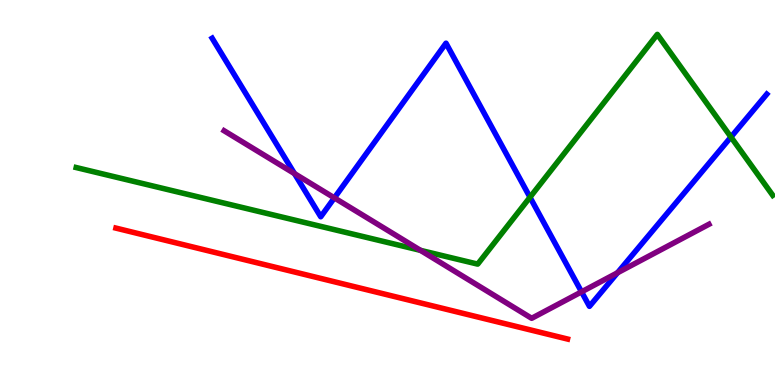[{'lines': ['blue', 'red'], 'intersections': []}, {'lines': ['green', 'red'], 'intersections': []}, {'lines': ['purple', 'red'], 'intersections': []}, {'lines': ['blue', 'green'], 'intersections': [{'x': 6.84, 'y': 4.88}, {'x': 9.43, 'y': 6.44}]}, {'lines': ['blue', 'purple'], 'intersections': [{'x': 3.8, 'y': 5.49}, {'x': 4.31, 'y': 4.86}, {'x': 7.5, 'y': 2.42}, {'x': 7.97, 'y': 2.91}]}, {'lines': ['green', 'purple'], 'intersections': [{'x': 5.43, 'y': 3.5}]}]